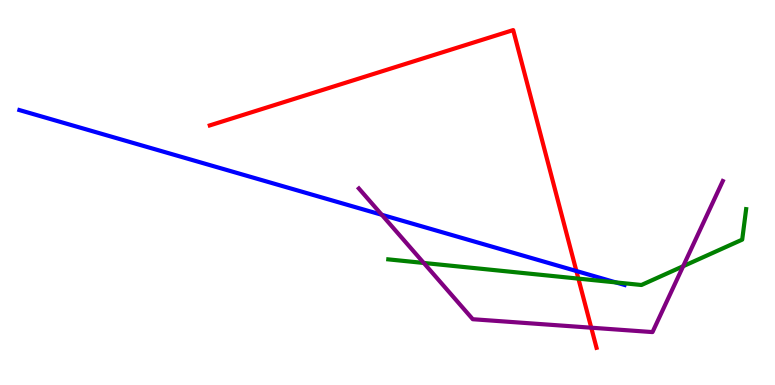[{'lines': ['blue', 'red'], 'intersections': [{'x': 7.44, 'y': 2.96}]}, {'lines': ['green', 'red'], 'intersections': [{'x': 7.46, 'y': 2.76}]}, {'lines': ['purple', 'red'], 'intersections': [{'x': 7.63, 'y': 1.49}]}, {'lines': ['blue', 'green'], 'intersections': [{'x': 7.95, 'y': 2.66}]}, {'lines': ['blue', 'purple'], 'intersections': [{'x': 4.93, 'y': 4.42}]}, {'lines': ['green', 'purple'], 'intersections': [{'x': 5.47, 'y': 3.17}, {'x': 8.81, 'y': 3.09}]}]